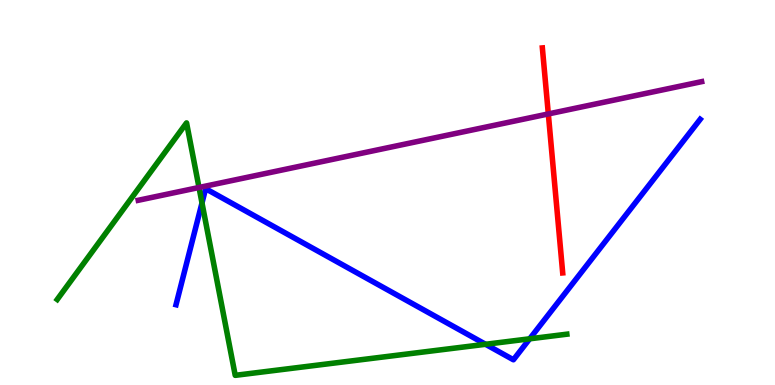[{'lines': ['blue', 'red'], 'intersections': []}, {'lines': ['green', 'red'], 'intersections': []}, {'lines': ['purple', 'red'], 'intersections': [{'x': 7.08, 'y': 7.04}]}, {'lines': ['blue', 'green'], 'intersections': [{'x': 2.61, 'y': 4.73}, {'x': 6.27, 'y': 1.06}, {'x': 6.83, 'y': 1.2}]}, {'lines': ['blue', 'purple'], 'intersections': []}, {'lines': ['green', 'purple'], 'intersections': [{'x': 2.57, 'y': 5.13}]}]